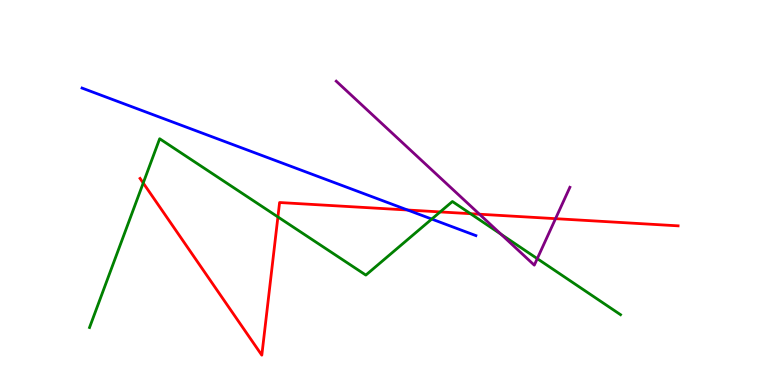[{'lines': ['blue', 'red'], 'intersections': [{'x': 5.26, 'y': 4.55}]}, {'lines': ['green', 'red'], 'intersections': [{'x': 1.85, 'y': 5.25}, {'x': 3.59, 'y': 4.37}, {'x': 5.68, 'y': 4.5}, {'x': 6.07, 'y': 4.45}]}, {'lines': ['purple', 'red'], 'intersections': [{'x': 6.19, 'y': 4.44}, {'x': 7.17, 'y': 4.32}]}, {'lines': ['blue', 'green'], 'intersections': [{'x': 5.57, 'y': 4.31}]}, {'lines': ['blue', 'purple'], 'intersections': []}, {'lines': ['green', 'purple'], 'intersections': [{'x': 6.46, 'y': 3.92}, {'x': 6.93, 'y': 3.28}]}]